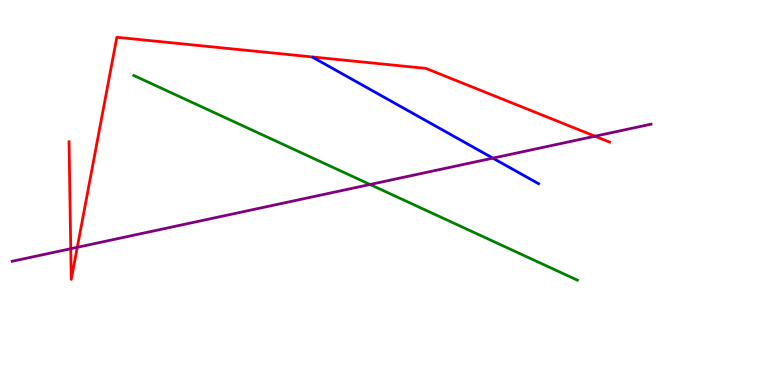[{'lines': ['blue', 'red'], 'intersections': []}, {'lines': ['green', 'red'], 'intersections': []}, {'lines': ['purple', 'red'], 'intersections': [{'x': 0.913, 'y': 3.54}, {'x': 0.997, 'y': 3.58}, {'x': 7.68, 'y': 6.46}]}, {'lines': ['blue', 'green'], 'intersections': []}, {'lines': ['blue', 'purple'], 'intersections': [{'x': 6.36, 'y': 5.89}]}, {'lines': ['green', 'purple'], 'intersections': [{'x': 4.77, 'y': 5.21}]}]